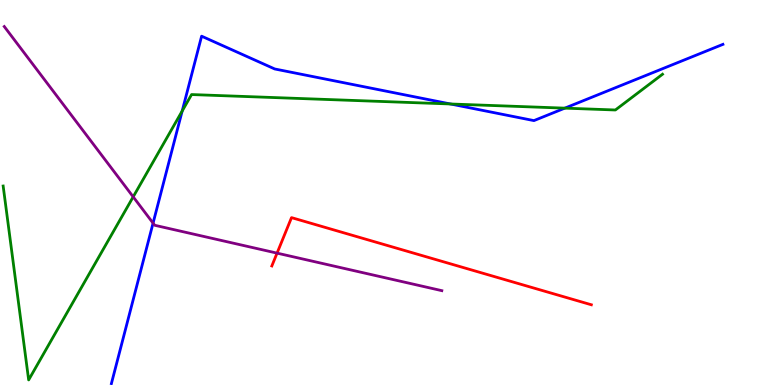[{'lines': ['blue', 'red'], 'intersections': []}, {'lines': ['green', 'red'], 'intersections': []}, {'lines': ['purple', 'red'], 'intersections': [{'x': 3.57, 'y': 3.43}]}, {'lines': ['blue', 'green'], 'intersections': [{'x': 2.35, 'y': 7.12}, {'x': 5.81, 'y': 7.3}, {'x': 7.29, 'y': 7.19}]}, {'lines': ['blue', 'purple'], 'intersections': [{'x': 1.98, 'y': 4.2}]}, {'lines': ['green', 'purple'], 'intersections': [{'x': 1.72, 'y': 4.89}]}]